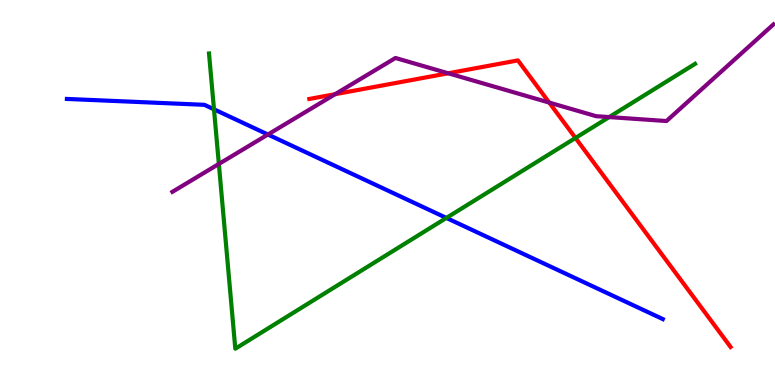[{'lines': ['blue', 'red'], 'intersections': []}, {'lines': ['green', 'red'], 'intersections': [{'x': 7.43, 'y': 6.42}]}, {'lines': ['purple', 'red'], 'intersections': [{'x': 4.32, 'y': 7.55}, {'x': 5.78, 'y': 8.1}, {'x': 7.09, 'y': 7.34}]}, {'lines': ['blue', 'green'], 'intersections': [{'x': 2.76, 'y': 7.16}, {'x': 5.76, 'y': 4.34}]}, {'lines': ['blue', 'purple'], 'intersections': [{'x': 3.46, 'y': 6.51}]}, {'lines': ['green', 'purple'], 'intersections': [{'x': 2.82, 'y': 5.74}, {'x': 7.86, 'y': 6.96}]}]